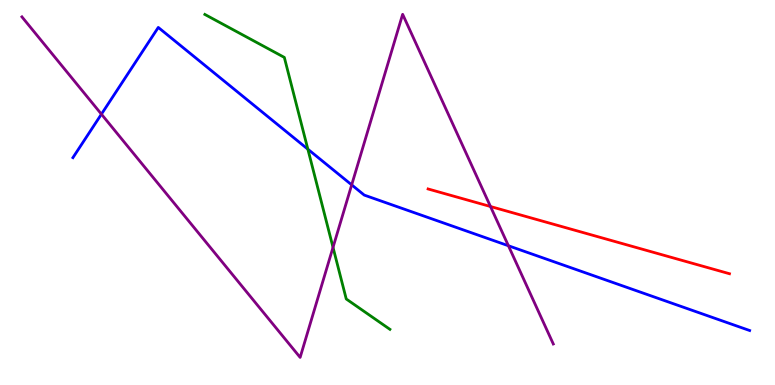[{'lines': ['blue', 'red'], 'intersections': []}, {'lines': ['green', 'red'], 'intersections': []}, {'lines': ['purple', 'red'], 'intersections': [{'x': 6.33, 'y': 4.64}]}, {'lines': ['blue', 'green'], 'intersections': [{'x': 3.97, 'y': 6.13}]}, {'lines': ['blue', 'purple'], 'intersections': [{'x': 1.31, 'y': 7.03}, {'x': 4.54, 'y': 5.2}, {'x': 6.56, 'y': 3.62}]}, {'lines': ['green', 'purple'], 'intersections': [{'x': 4.3, 'y': 3.58}]}]